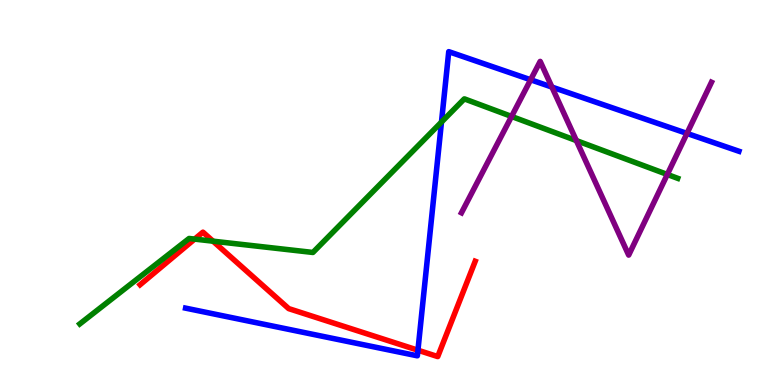[{'lines': ['blue', 'red'], 'intersections': [{'x': 5.39, 'y': 0.904}]}, {'lines': ['green', 'red'], 'intersections': [{'x': 2.51, 'y': 3.79}, {'x': 2.75, 'y': 3.74}]}, {'lines': ['purple', 'red'], 'intersections': []}, {'lines': ['blue', 'green'], 'intersections': [{'x': 5.7, 'y': 6.83}]}, {'lines': ['blue', 'purple'], 'intersections': [{'x': 6.85, 'y': 7.93}, {'x': 7.12, 'y': 7.74}, {'x': 8.86, 'y': 6.53}]}, {'lines': ['green', 'purple'], 'intersections': [{'x': 6.6, 'y': 6.98}, {'x': 7.44, 'y': 6.35}, {'x': 8.61, 'y': 5.47}]}]